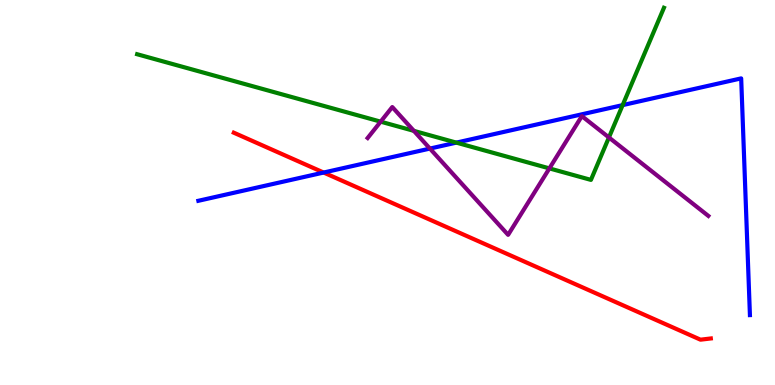[{'lines': ['blue', 'red'], 'intersections': [{'x': 4.18, 'y': 5.52}]}, {'lines': ['green', 'red'], 'intersections': []}, {'lines': ['purple', 'red'], 'intersections': []}, {'lines': ['blue', 'green'], 'intersections': [{'x': 5.89, 'y': 6.3}, {'x': 8.03, 'y': 7.27}]}, {'lines': ['blue', 'purple'], 'intersections': [{'x': 5.55, 'y': 6.14}]}, {'lines': ['green', 'purple'], 'intersections': [{'x': 4.91, 'y': 6.84}, {'x': 5.34, 'y': 6.6}, {'x': 7.09, 'y': 5.63}, {'x': 7.86, 'y': 6.43}]}]